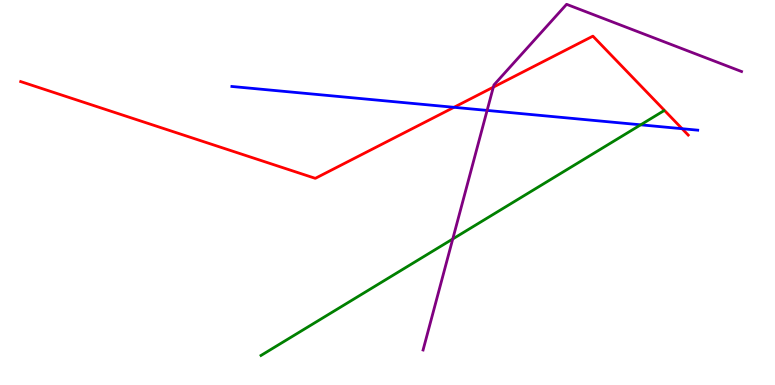[{'lines': ['blue', 'red'], 'intersections': [{'x': 5.86, 'y': 7.21}, {'x': 8.8, 'y': 6.66}]}, {'lines': ['green', 'red'], 'intersections': []}, {'lines': ['purple', 'red'], 'intersections': [{'x': 6.37, 'y': 7.74}]}, {'lines': ['blue', 'green'], 'intersections': [{'x': 8.27, 'y': 6.76}]}, {'lines': ['blue', 'purple'], 'intersections': [{'x': 6.29, 'y': 7.13}]}, {'lines': ['green', 'purple'], 'intersections': [{'x': 5.84, 'y': 3.79}]}]